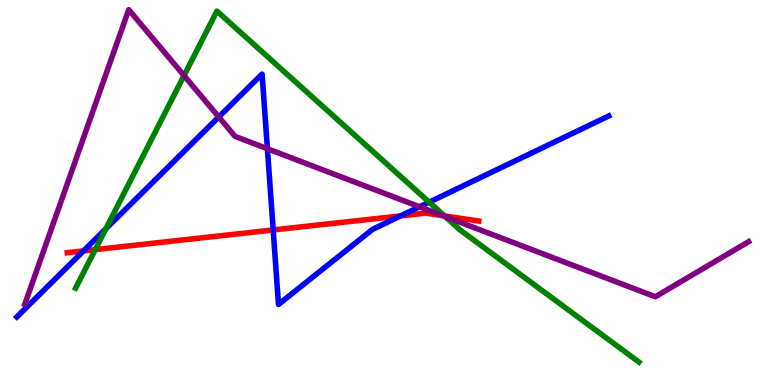[{'lines': ['blue', 'red'], 'intersections': [{'x': 1.08, 'y': 3.48}, {'x': 3.52, 'y': 4.03}, {'x': 5.17, 'y': 4.39}]}, {'lines': ['green', 'red'], 'intersections': [{'x': 1.23, 'y': 3.52}, {'x': 5.74, 'y': 4.39}]}, {'lines': ['purple', 'red'], 'intersections': [{'x': 5.71, 'y': 4.4}]}, {'lines': ['blue', 'green'], 'intersections': [{'x': 1.37, 'y': 4.06}, {'x': 5.54, 'y': 4.75}]}, {'lines': ['blue', 'purple'], 'intersections': [{'x': 2.82, 'y': 6.96}, {'x': 3.45, 'y': 6.14}, {'x': 5.41, 'y': 4.63}]}, {'lines': ['green', 'purple'], 'intersections': [{'x': 2.37, 'y': 8.04}, {'x': 5.74, 'y': 4.37}]}]